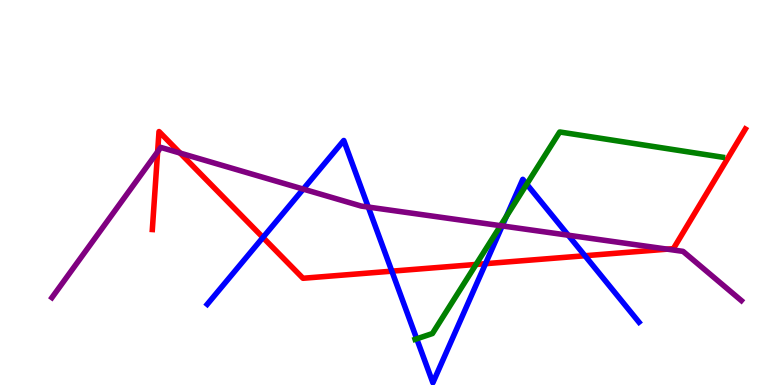[{'lines': ['blue', 'red'], 'intersections': [{'x': 3.39, 'y': 3.83}, {'x': 5.06, 'y': 2.96}, {'x': 6.26, 'y': 3.15}, {'x': 7.55, 'y': 3.36}]}, {'lines': ['green', 'red'], 'intersections': [{'x': 6.14, 'y': 3.13}]}, {'lines': ['purple', 'red'], 'intersections': [{'x': 2.03, 'y': 6.06}, {'x': 2.32, 'y': 6.02}, {'x': 8.61, 'y': 3.53}]}, {'lines': ['blue', 'green'], 'intersections': [{'x': 5.38, 'y': 1.2}, {'x': 6.53, 'y': 4.38}, {'x': 6.8, 'y': 5.22}]}, {'lines': ['blue', 'purple'], 'intersections': [{'x': 3.91, 'y': 5.09}, {'x': 4.75, 'y': 4.62}, {'x': 6.48, 'y': 4.13}, {'x': 7.33, 'y': 3.89}]}, {'lines': ['green', 'purple'], 'intersections': [{'x': 6.46, 'y': 4.14}]}]